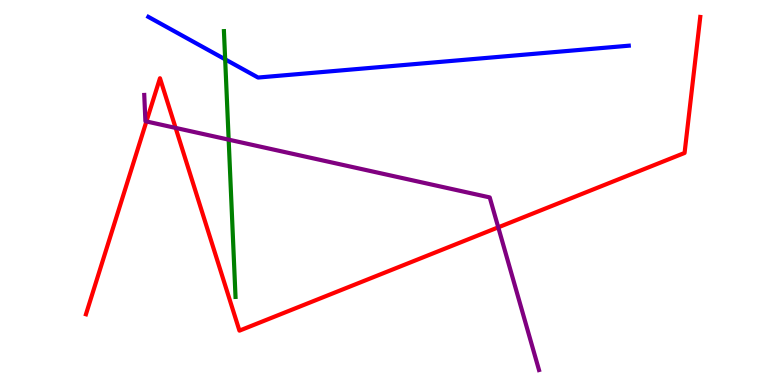[{'lines': ['blue', 'red'], 'intersections': []}, {'lines': ['green', 'red'], 'intersections': []}, {'lines': ['purple', 'red'], 'intersections': [{'x': 1.89, 'y': 6.85}, {'x': 2.27, 'y': 6.68}, {'x': 6.43, 'y': 4.1}]}, {'lines': ['blue', 'green'], 'intersections': [{'x': 2.91, 'y': 8.46}]}, {'lines': ['blue', 'purple'], 'intersections': []}, {'lines': ['green', 'purple'], 'intersections': [{'x': 2.95, 'y': 6.37}]}]